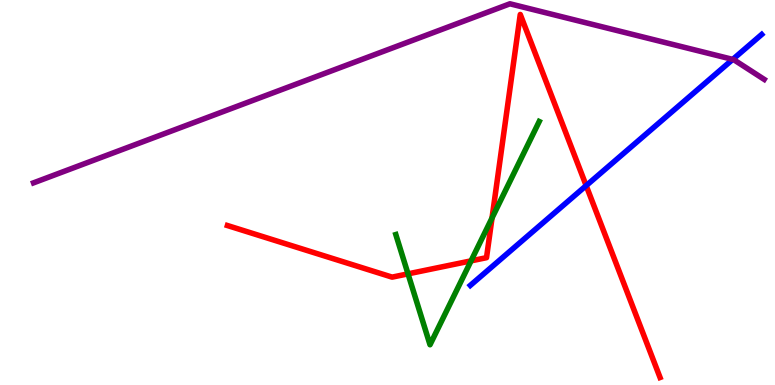[{'lines': ['blue', 'red'], 'intersections': [{'x': 7.56, 'y': 5.18}]}, {'lines': ['green', 'red'], 'intersections': [{'x': 5.26, 'y': 2.89}, {'x': 6.08, 'y': 3.22}, {'x': 6.35, 'y': 4.34}]}, {'lines': ['purple', 'red'], 'intersections': []}, {'lines': ['blue', 'green'], 'intersections': []}, {'lines': ['blue', 'purple'], 'intersections': [{'x': 9.45, 'y': 8.46}]}, {'lines': ['green', 'purple'], 'intersections': []}]